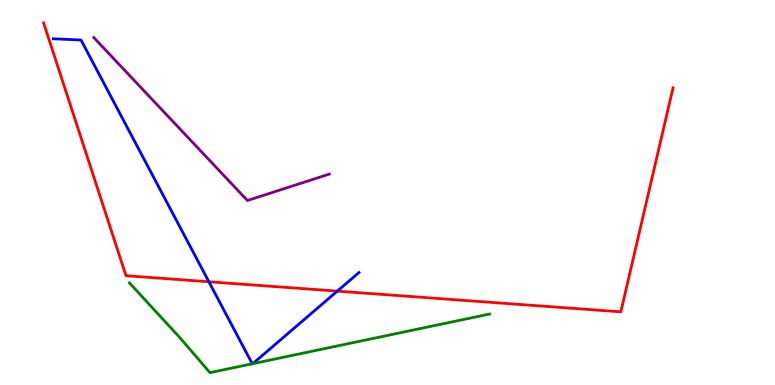[{'lines': ['blue', 'red'], 'intersections': [{'x': 2.7, 'y': 2.68}, {'x': 4.35, 'y': 2.44}]}, {'lines': ['green', 'red'], 'intersections': []}, {'lines': ['purple', 'red'], 'intersections': []}, {'lines': ['blue', 'green'], 'intersections': [{'x': 3.26, 'y': 0.551}, {'x': 3.26, 'y': 0.554}]}, {'lines': ['blue', 'purple'], 'intersections': []}, {'lines': ['green', 'purple'], 'intersections': []}]